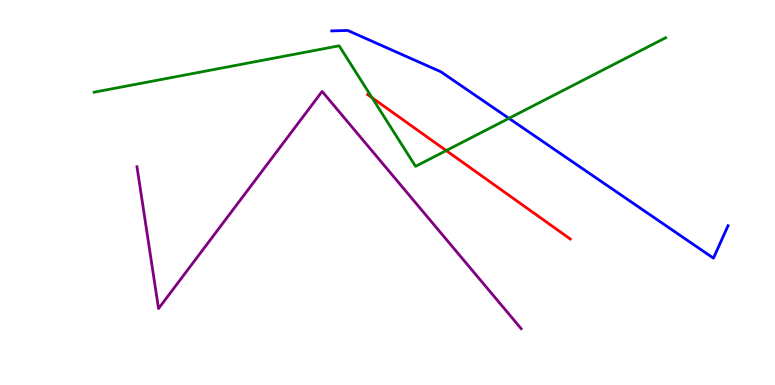[{'lines': ['blue', 'red'], 'intersections': []}, {'lines': ['green', 'red'], 'intersections': [{'x': 4.8, 'y': 7.46}, {'x': 5.76, 'y': 6.09}]}, {'lines': ['purple', 'red'], 'intersections': []}, {'lines': ['blue', 'green'], 'intersections': [{'x': 6.57, 'y': 6.93}]}, {'lines': ['blue', 'purple'], 'intersections': []}, {'lines': ['green', 'purple'], 'intersections': []}]